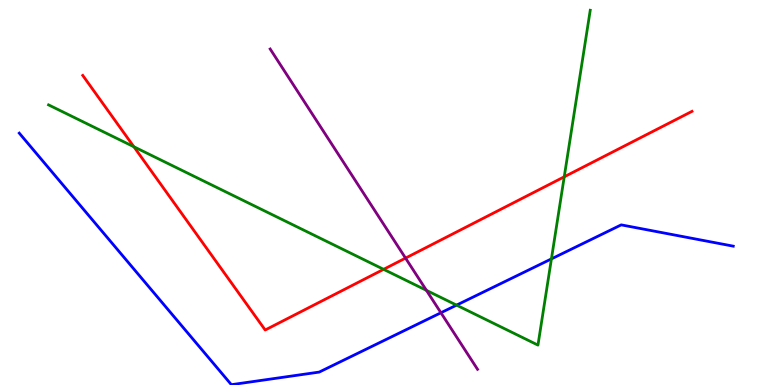[{'lines': ['blue', 'red'], 'intersections': []}, {'lines': ['green', 'red'], 'intersections': [{'x': 1.73, 'y': 6.19}, {'x': 4.95, 'y': 3.0}, {'x': 7.28, 'y': 5.41}]}, {'lines': ['purple', 'red'], 'intersections': [{'x': 5.23, 'y': 3.3}]}, {'lines': ['blue', 'green'], 'intersections': [{'x': 5.89, 'y': 2.07}, {'x': 7.12, 'y': 3.28}]}, {'lines': ['blue', 'purple'], 'intersections': [{'x': 5.69, 'y': 1.88}]}, {'lines': ['green', 'purple'], 'intersections': [{'x': 5.5, 'y': 2.46}]}]